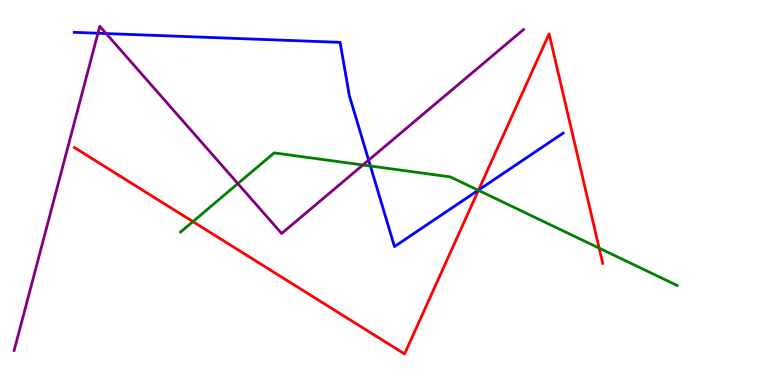[{'lines': ['blue', 'red'], 'intersections': [{'x': 6.18, 'y': 5.07}]}, {'lines': ['green', 'red'], 'intersections': [{'x': 2.49, 'y': 4.24}, {'x': 6.17, 'y': 5.06}, {'x': 7.73, 'y': 3.56}]}, {'lines': ['purple', 'red'], 'intersections': []}, {'lines': ['blue', 'green'], 'intersections': [{'x': 4.78, 'y': 5.69}, {'x': 6.17, 'y': 5.06}]}, {'lines': ['blue', 'purple'], 'intersections': [{'x': 1.26, 'y': 9.14}, {'x': 1.37, 'y': 9.13}, {'x': 4.76, 'y': 5.84}]}, {'lines': ['green', 'purple'], 'intersections': [{'x': 3.07, 'y': 5.23}, {'x': 4.68, 'y': 5.71}]}]